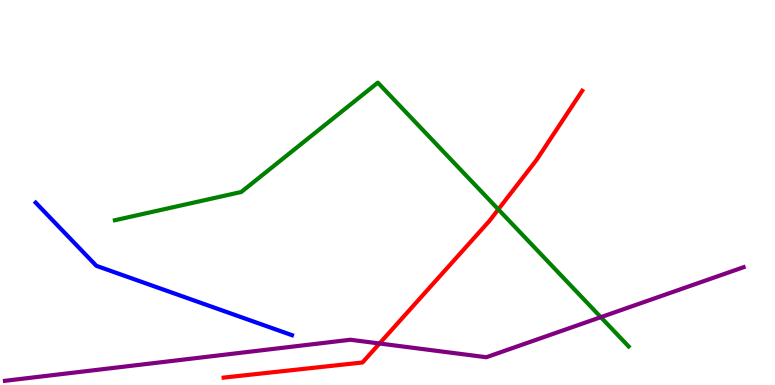[{'lines': ['blue', 'red'], 'intersections': []}, {'lines': ['green', 'red'], 'intersections': [{'x': 6.43, 'y': 4.56}]}, {'lines': ['purple', 'red'], 'intersections': [{'x': 4.9, 'y': 1.08}]}, {'lines': ['blue', 'green'], 'intersections': []}, {'lines': ['blue', 'purple'], 'intersections': []}, {'lines': ['green', 'purple'], 'intersections': [{'x': 7.75, 'y': 1.76}]}]